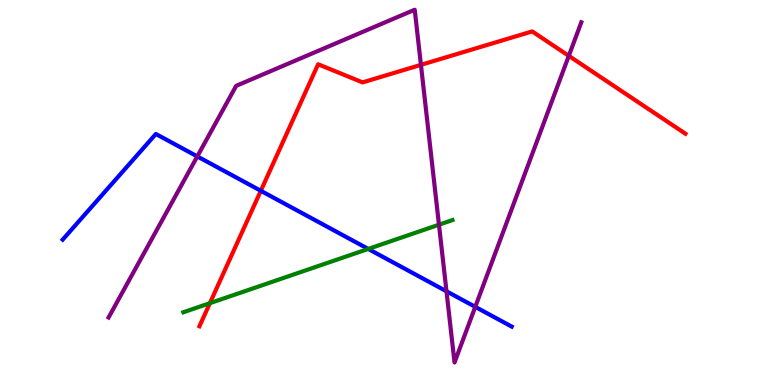[{'lines': ['blue', 'red'], 'intersections': [{'x': 3.37, 'y': 5.04}]}, {'lines': ['green', 'red'], 'intersections': [{'x': 2.71, 'y': 2.13}]}, {'lines': ['purple', 'red'], 'intersections': [{'x': 5.43, 'y': 8.32}, {'x': 7.34, 'y': 8.55}]}, {'lines': ['blue', 'green'], 'intersections': [{'x': 4.75, 'y': 3.53}]}, {'lines': ['blue', 'purple'], 'intersections': [{'x': 2.55, 'y': 5.94}, {'x': 5.76, 'y': 2.43}, {'x': 6.13, 'y': 2.03}]}, {'lines': ['green', 'purple'], 'intersections': [{'x': 5.66, 'y': 4.16}]}]